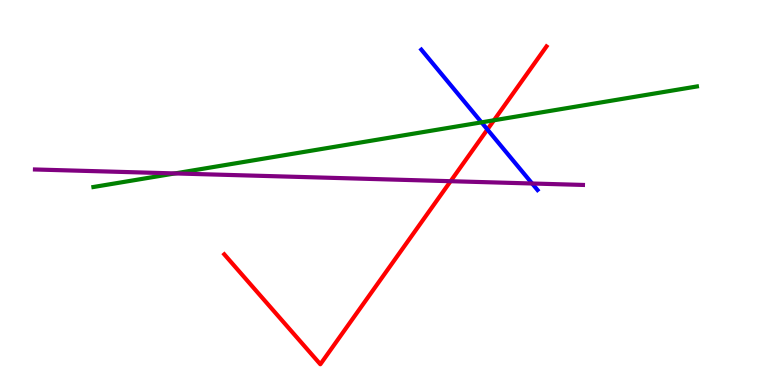[{'lines': ['blue', 'red'], 'intersections': [{'x': 6.29, 'y': 6.64}]}, {'lines': ['green', 'red'], 'intersections': [{'x': 6.37, 'y': 6.88}]}, {'lines': ['purple', 'red'], 'intersections': [{'x': 5.81, 'y': 5.29}]}, {'lines': ['blue', 'green'], 'intersections': [{'x': 6.21, 'y': 6.82}]}, {'lines': ['blue', 'purple'], 'intersections': [{'x': 6.87, 'y': 5.23}]}, {'lines': ['green', 'purple'], 'intersections': [{'x': 2.26, 'y': 5.5}]}]